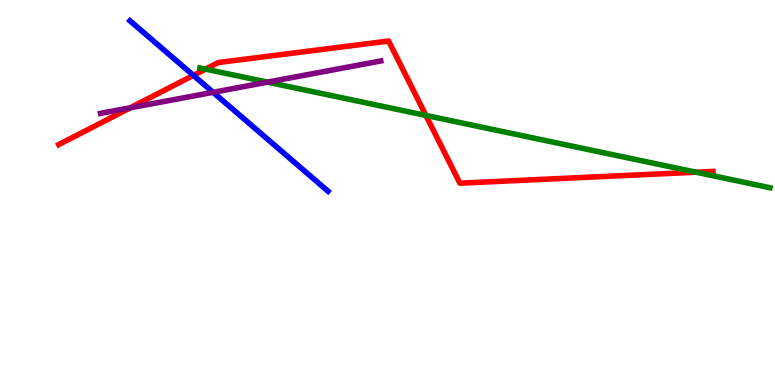[{'lines': ['blue', 'red'], 'intersections': [{'x': 2.5, 'y': 8.04}]}, {'lines': ['green', 'red'], 'intersections': [{'x': 2.65, 'y': 8.2}, {'x': 5.5, 'y': 7.0}, {'x': 8.98, 'y': 5.53}]}, {'lines': ['purple', 'red'], 'intersections': [{'x': 1.68, 'y': 7.2}]}, {'lines': ['blue', 'green'], 'intersections': []}, {'lines': ['blue', 'purple'], 'intersections': [{'x': 2.75, 'y': 7.6}]}, {'lines': ['green', 'purple'], 'intersections': [{'x': 3.45, 'y': 7.87}]}]